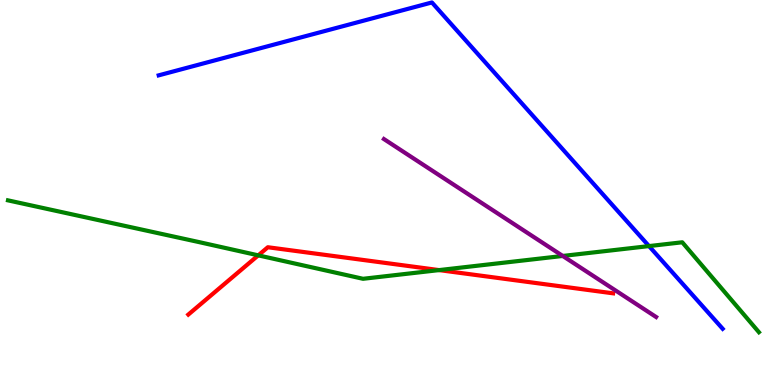[{'lines': ['blue', 'red'], 'intersections': []}, {'lines': ['green', 'red'], 'intersections': [{'x': 3.33, 'y': 3.37}, {'x': 5.67, 'y': 2.98}]}, {'lines': ['purple', 'red'], 'intersections': []}, {'lines': ['blue', 'green'], 'intersections': [{'x': 8.37, 'y': 3.61}]}, {'lines': ['blue', 'purple'], 'intersections': []}, {'lines': ['green', 'purple'], 'intersections': [{'x': 7.26, 'y': 3.35}]}]